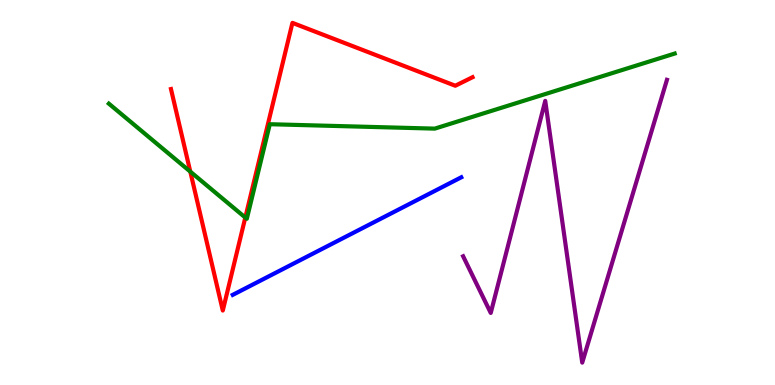[{'lines': ['blue', 'red'], 'intersections': []}, {'lines': ['green', 'red'], 'intersections': [{'x': 2.46, 'y': 5.54}, {'x': 3.17, 'y': 4.35}]}, {'lines': ['purple', 'red'], 'intersections': []}, {'lines': ['blue', 'green'], 'intersections': []}, {'lines': ['blue', 'purple'], 'intersections': []}, {'lines': ['green', 'purple'], 'intersections': []}]